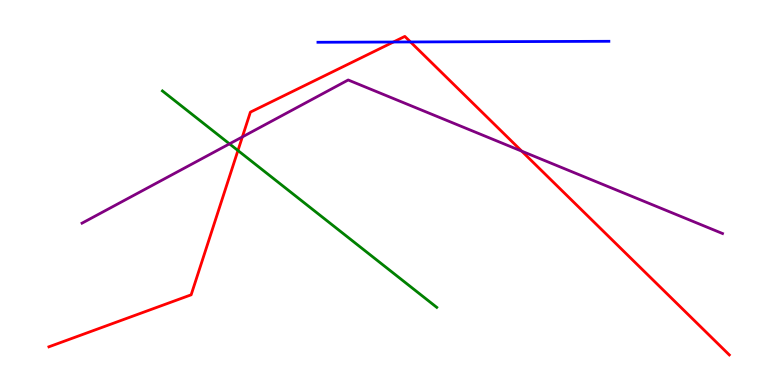[{'lines': ['blue', 'red'], 'intersections': [{'x': 5.08, 'y': 8.91}, {'x': 5.3, 'y': 8.91}]}, {'lines': ['green', 'red'], 'intersections': [{'x': 3.07, 'y': 6.09}]}, {'lines': ['purple', 'red'], 'intersections': [{'x': 3.13, 'y': 6.44}, {'x': 6.73, 'y': 6.07}]}, {'lines': ['blue', 'green'], 'intersections': []}, {'lines': ['blue', 'purple'], 'intersections': []}, {'lines': ['green', 'purple'], 'intersections': [{'x': 2.96, 'y': 6.26}]}]